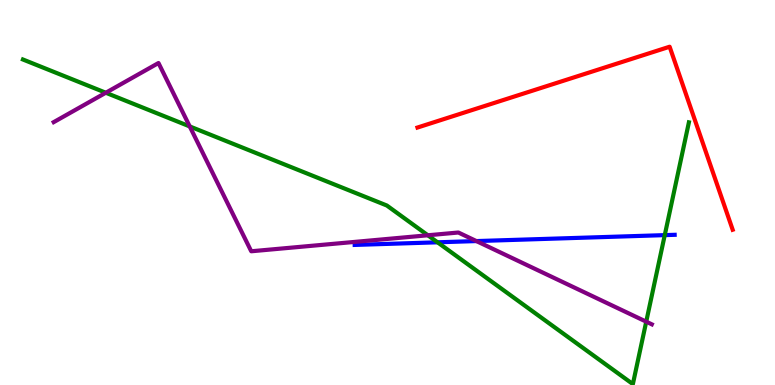[{'lines': ['blue', 'red'], 'intersections': []}, {'lines': ['green', 'red'], 'intersections': []}, {'lines': ['purple', 'red'], 'intersections': []}, {'lines': ['blue', 'green'], 'intersections': [{'x': 5.65, 'y': 3.71}, {'x': 8.58, 'y': 3.89}]}, {'lines': ['blue', 'purple'], 'intersections': [{'x': 6.15, 'y': 3.74}]}, {'lines': ['green', 'purple'], 'intersections': [{'x': 1.37, 'y': 7.59}, {'x': 2.45, 'y': 6.72}, {'x': 5.52, 'y': 3.89}, {'x': 8.34, 'y': 1.64}]}]